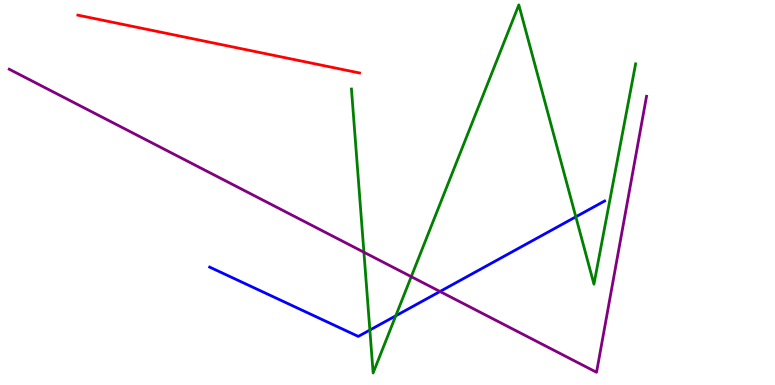[{'lines': ['blue', 'red'], 'intersections': []}, {'lines': ['green', 'red'], 'intersections': []}, {'lines': ['purple', 'red'], 'intersections': []}, {'lines': ['blue', 'green'], 'intersections': [{'x': 4.77, 'y': 1.43}, {'x': 5.11, 'y': 1.8}, {'x': 7.43, 'y': 4.37}]}, {'lines': ['blue', 'purple'], 'intersections': [{'x': 5.68, 'y': 2.43}]}, {'lines': ['green', 'purple'], 'intersections': [{'x': 4.7, 'y': 3.45}, {'x': 5.31, 'y': 2.81}]}]